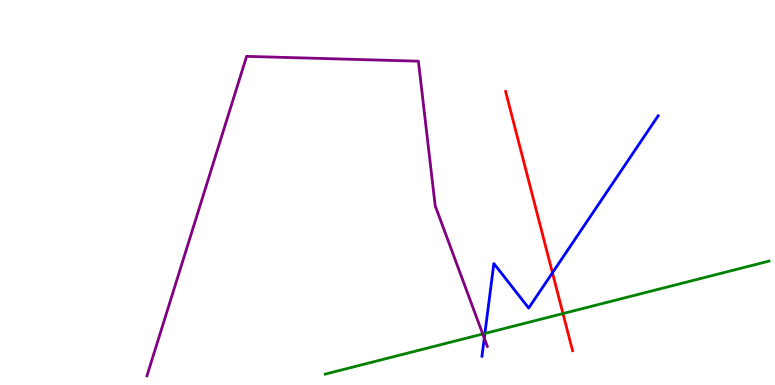[{'lines': ['blue', 'red'], 'intersections': [{'x': 7.13, 'y': 2.91}]}, {'lines': ['green', 'red'], 'intersections': [{'x': 7.26, 'y': 1.86}]}, {'lines': ['purple', 'red'], 'intersections': []}, {'lines': ['blue', 'green'], 'intersections': [{'x': 6.26, 'y': 1.34}]}, {'lines': ['blue', 'purple'], 'intersections': [{'x': 6.25, 'y': 1.22}]}, {'lines': ['green', 'purple'], 'intersections': [{'x': 6.23, 'y': 1.32}]}]